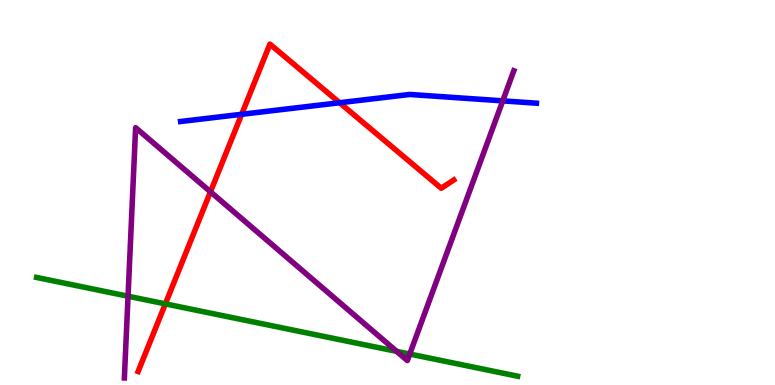[{'lines': ['blue', 'red'], 'intersections': [{'x': 3.12, 'y': 7.03}, {'x': 4.38, 'y': 7.33}]}, {'lines': ['green', 'red'], 'intersections': [{'x': 2.13, 'y': 2.11}]}, {'lines': ['purple', 'red'], 'intersections': [{'x': 2.72, 'y': 5.02}]}, {'lines': ['blue', 'green'], 'intersections': []}, {'lines': ['blue', 'purple'], 'intersections': [{'x': 6.49, 'y': 7.38}]}, {'lines': ['green', 'purple'], 'intersections': [{'x': 1.65, 'y': 2.31}, {'x': 5.12, 'y': 0.874}, {'x': 5.29, 'y': 0.804}]}]